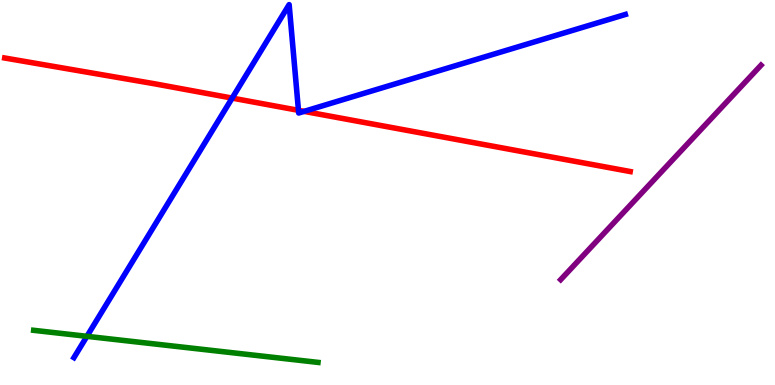[{'lines': ['blue', 'red'], 'intersections': [{'x': 3.0, 'y': 7.45}, {'x': 3.85, 'y': 7.13}, {'x': 3.92, 'y': 7.11}]}, {'lines': ['green', 'red'], 'intersections': []}, {'lines': ['purple', 'red'], 'intersections': []}, {'lines': ['blue', 'green'], 'intersections': [{'x': 1.12, 'y': 1.26}]}, {'lines': ['blue', 'purple'], 'intersections': []}, {'lines': ['green', 'purple'], 'intersections': []}]